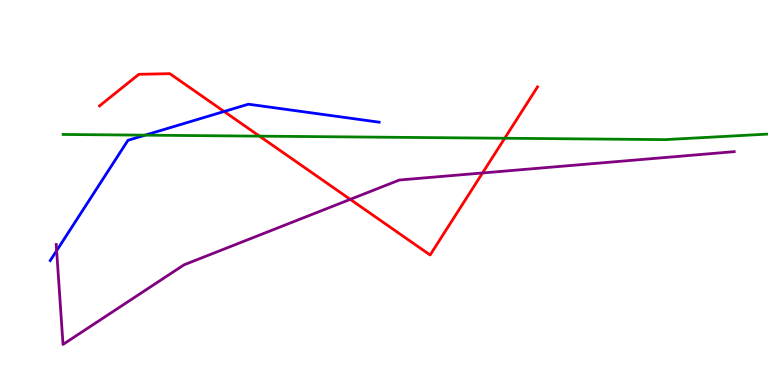[{'lines': ['blue', 'red'], 'intersections': [{'x': 2.89, 'y': 7.1}]}, {'lines': ['green', 'red'], 'intersections': [{'x': 3.35, 'y': 6.46}, {'x': 6.51, 'y': 6.41}]}, {'lines': ['purple', 'red'], 'intersections': [{'x': 4.52, 'y': 4.82}, {'x': 6.23, 'y': 5.51}]}, {'lines': ['blue', 'green'], 'intersections': [{'x': 1.87, 'y': 6.49}]}, {'lines': ['blue', 'purple'], 'intersections': [{'x': 0.731, 'y': 3.49}]}, {'lines': ['green', 'purple'], 'intersections': []}]